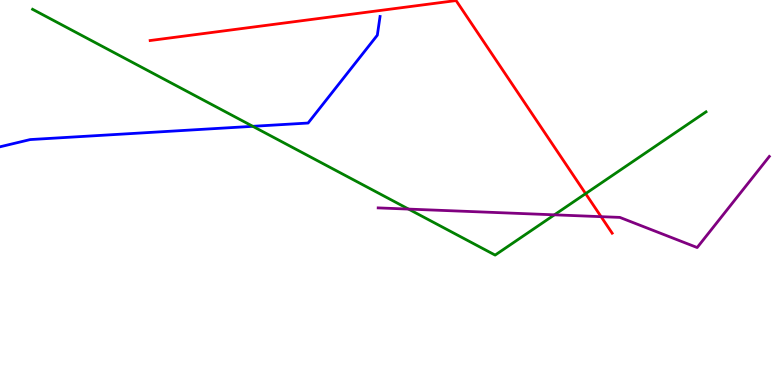[{'lines': ['blue', 'red'], 'intersections': []}, {'lines': ['green', 'red'], 'intersections': [{'x': 7.56, 'y': 4.97}]}, {'lines': ['purple', 'red'], 'intersections': [{'x': 7.76, 'y': 4.37}]}, {'lines': ['blue', 'green'], 'intersections': [{'x': 3.26, 'y': 6.72}]}, {'lines': ['blue', 'purple'], 'intersections': []}, {'lines': ['green', 'purple'], 'intersections': [{'x': 5.27, 'y': 4.57}, {'x': 7.15, 'y': 4.42}]}]